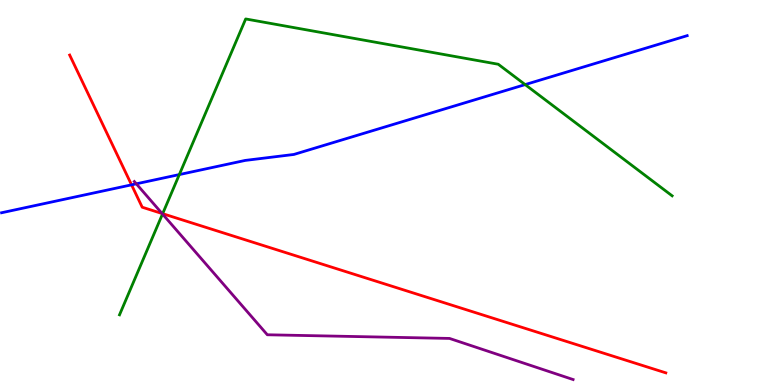[{'lines': ['blue', 'red'], 'intersections': [{'x': 1.7, 'y': 5.2}]}, {'lines': ['green', 'red'], 'intersections': [{'x': 2.1, 'y': 4.45}]}, {'lines': ['purple', 'red'], 'intersections': [{'x': 2.09, 'y': 4.45}]}, {'lines': ['blue', 'green'], 'intersections': [{'x': 2.31, 'y': 5.47}, {'x': 6.78, 'y': 7.8}]}, {'lines': ['blue', 'purple'], 'intersections': [{'x': 1.76, 'y': 5.23}]}, {'lines': ['green', 'purple'], 'intersections': [{'x': 2.1, 'y': 4.44}]}]